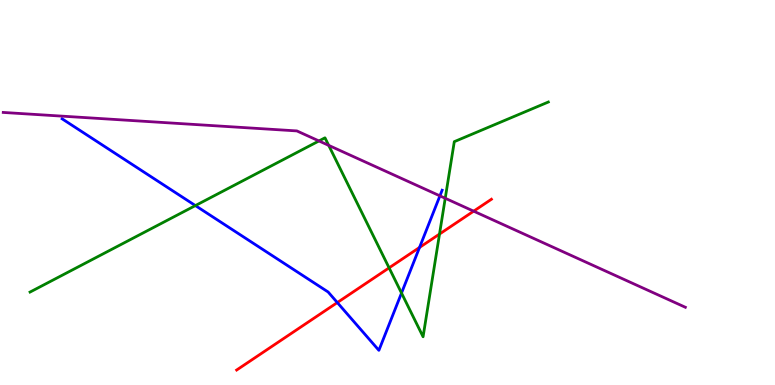[{'lines': ['blue', 'red'], 'intersections': [{'x': 4.35, 'y': 2.14}, {'x': 5.41, 'y': 3.57}]}, {'lines': ['green', 'red'], 'intersections': [{'x': 5.02, 'y': 3.04}, {'x': 5.67, 'y': 3.92}]}, {'lines': ['purple', 'red'], 'intersections': [{'x': 6.11, 'y': 4.51}]}, {'lines': ['blue', 'green'], 'intersections': [{'x': 2.52, 'y': 4.66}, {'x': 5.18, 'y': 2.39}]}, {'lines': ['blue', 'purple'], 'intersections': [{'x': 5.68, 'y': 4.91}]}, {'lines': ['green', 'purple'], 'intersections': [{'x': 4.12, 'y': 6.34}, {'x': 4.24, 'y': 6.22}, {'x': 5.74, 'y': 4.85}]}]